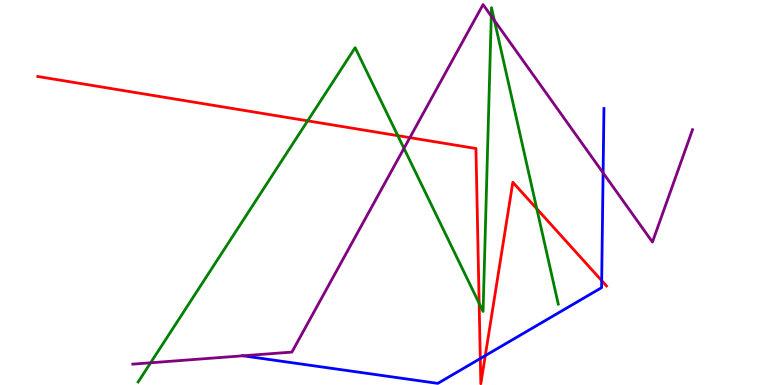[{'lines': ['blue', 'red'], 'intersections': [{'x': 6.2, 'y': 0.687}, {'x': 6.26, 'y': 0.763}, {'x': 7.76, 'y': 2.71}]}, {'lines': ['green', 'red'], 'intersections': [{'x': 3.97, 'y': 6.86}, {'x': 5.13, 'y': 6.48}, {'x': 6.18, 'y': 2.12}, {'x': 6.93, 'y': 4.58}]}, {'lines': ['purple', 'red'], 'intersections': [{'x': 5.29, 'y': 6.42}]}, {'lines': ['blue', 'green'], 'intersections': []}, {'lines': ['blue', 'purple'], 'intersections': [{'x': 3.14, 'y': 0.759}, {'x': 7.78, 'y': 5.51}]}, {'lines': ['green', 'purple'], 'intersections': [{'x': 1.94, 'y': 0.577}, {'x': 5.21, 'y': 6.15}, {'x': 6.34, 'y': 9.58}, {'x': 6.38, 'y': 9.47}]}]